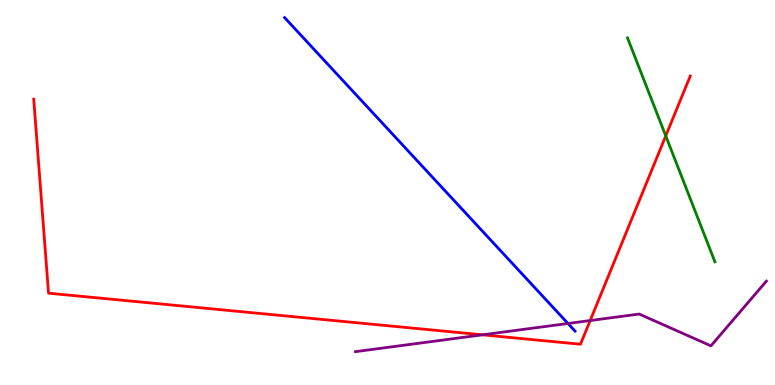[{'lines': ['blue', 'red'], 'intersections': []}, {'lines': ['green', 'red'], 'intersections': [{'x': 8.59, 'y': 6.47}]}, {'lines': ['purple', 'red'], 'intersections': [{'x': 6.23, 'y': 1.3}, {'x': 7.62, 'y': 1.67}]}, {'lines': ['blue', 'green'], 'intersections': []}, {'lines': ['blue', 'purple'], 'intersections': [{'x': 7.33, 'y': 1.6}]}, {'lines': ['green', 'purple'], 'intersections': []}]